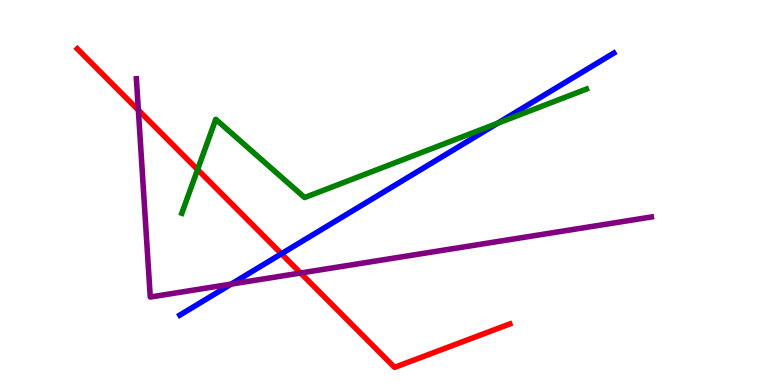[{'lines': ['blue', 'red'], 'intersections': [{'x': 3.63, 'y': 3.41}]}, {'lines': ['green', 'red'], 'intersections': [{'x': 2.55, 'y': 5.6}]}, {'lines': ['purple', 'red'], 'intersections': [{'x': 1.79, 'y': 7.14}, {'x': 3.88, 'y': 2.91}]}, {'lines': ['blue', 'green'], 'intersections': [{'x': 6.42, 'y': 6.8}]}, {'lines': ['blue', 'purple'], 'intersections': [{'x': 2.98, 'y': 2.62}]}, {'lines': ['green', 'purple'], 'intersections': []}]